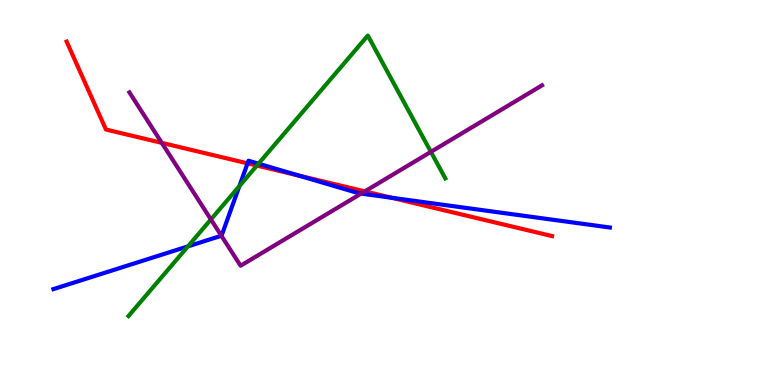[{'lines': ['blue', 'red'], 'intersections': [{'x': 3.19, 'y': 5.76}, {'x': 3.86, 'y': 5.44}, {'x': 5.05, 'y': 4.86}]}, {'lines': ['green', 'red'], 'intersections': [{'x': 3.31, 'y': 5.7}]}, {'lines': ['purple', 'red'], 'intersections': [{'x': 2.09, 'y': 6.29}, {'x': 4.71, 'y': 5.03}]}, {'lines': ['blue', 'green'], 'intersections': [{'x': 2.42, 'y': 3.6}, {'x': 3.09, 'y': 5.17}, {'x': 3.34, 'y': 5.75}]}, {'lines': ['blue', 'purple'], 'intersections': [{'x': 2.86, 'y': 3.88}, {'x': 4.66, 'y': 4.97}]}, {'lines': ['green', 'purple'], 'intersections': [{'x': 2.72, 'y': 4.3}, {'x': 5.56, 'y': 6.06}]}]